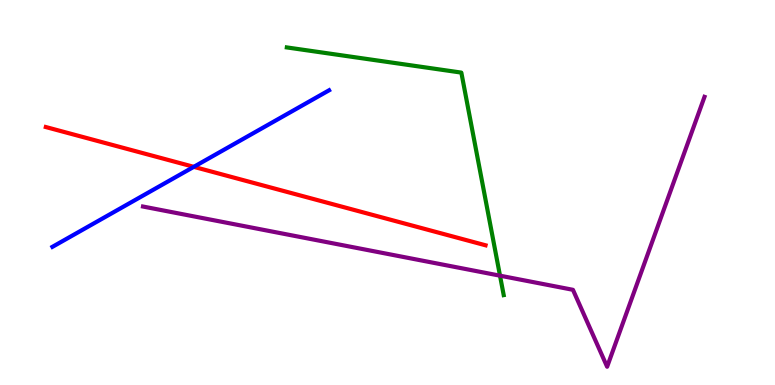[{'lines': ['blue', 'red'], 'intersections': [{'x': 2.5, 'y': 5.67}]}, {'lines': ['green', 'red'], 'intersections': []}, {'lines': ['purple', 'red'], 'intersections': []}, {'lines': ['blue', 'green'], 'intersections': []}, {'lines': ['blue', 'purple'], 'intersections': []}, {'lines': ['green', 'purple'], 'intersections': [{'x': 6.45, 'y': 2.84}]}]